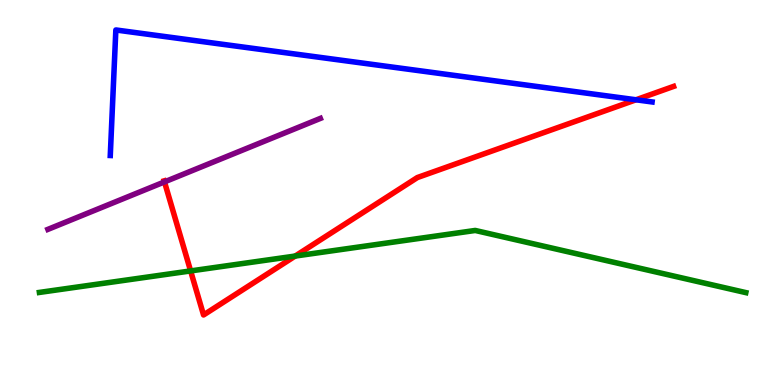[{'lines': ['blue', 'red'], 'intersections': [{'x': 8.21, 'y': 7.41}]}, {'lines': ['green', 'red'], 'intersections': [{'x': 2.46, 'y': 2.96}, {'x': 3.81, 'y': 3.35}]}, {'lines': ['purple', 'red'], 'intersections': [{'x': 2.12, 'y': 5.28}]}, {'lines': ['blue', 'green'], 'intersections': []}, {'lines': ['blue', 'purple'], 'intersections': []}, {'lines': ['green', 'purple'], 'intersections': []}]